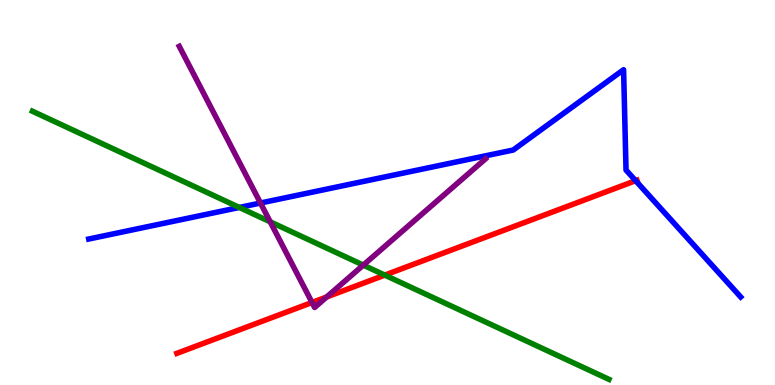[{'lines': ['blue', 'red'], 'intersections': [{'x': 8.2, 'y': 5.31}]}, {'lines': ['green', 'red'], 'intersections': [{'x': 4.96, 'y': 2.85}]}, {'lines': ['purple', 'red'], 'intersections': [{'x': 4.03, 'y': 2.14}, {'x': 4.21, 'y': 2.29}]}, {'lines': ['blue', 'green'], 'intersections': [{'x': 3.09, 'y': 4.61}]}, {'lines': ['blue', 'purple'], 'intersections': [{'x': 3.36, 'y': 4.73}]}, {'lines': ['green', 'purple'], 'intersections': [{'x': 3.49, 'y': 4.24}, {'x': 4.69, 'y': 3.11}]}]